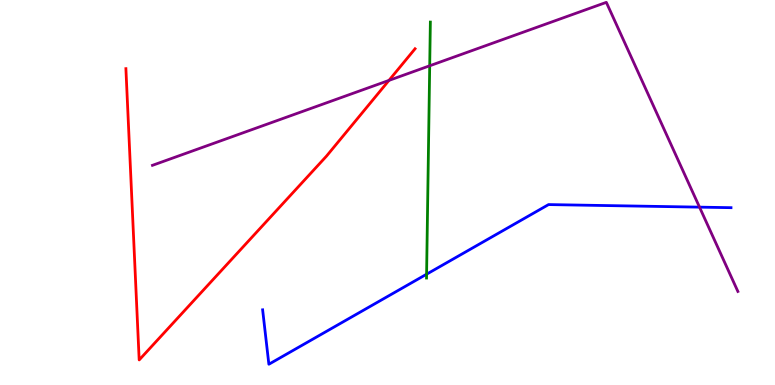[{'lines': ['blue', 'red'], 'intersections': []}, {'lines': ['green', 'red'], 'intersections': []}, {'lines': ['purple', 'red'], 'intersections': [{'x': 5.02, 'y': 7.91}]}, {'lines': ['blue', 'green'], 'intersections': [{'x': 5.5, 'y': 2.88}]}, {'lines': ['blue', 'purple'], 'intersections': [{'x': 9.03, 'y': 4.62}]}, {'lines': ['green', 'purple'], 'intersections': [{'x': 5.54, 'y': 8.29}]}]